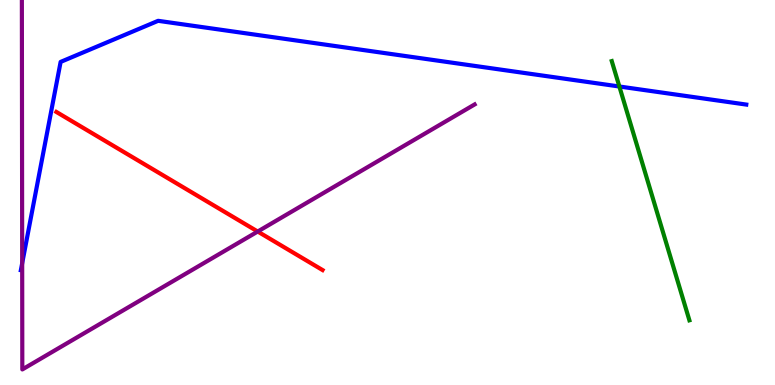[{'lines': ['blue', 'red'], 'intersections': []}, {'lines': ['green', 'red'], 'intersections': []}, {'lines': ['purple', 'red'], 'intersections': [{'x': 3.33, 'y': 3.99}]}, {'lines': ['blue', 'green'], 'intersections': [{'x': 7.99, 'y': 7.75}]}, {'lines': ['blue', 'purple'], 'intersections': [{'x': 0.286, 'y': 3.16}]}, {'lines': ['green', 'purple'], 'intersections': []}]